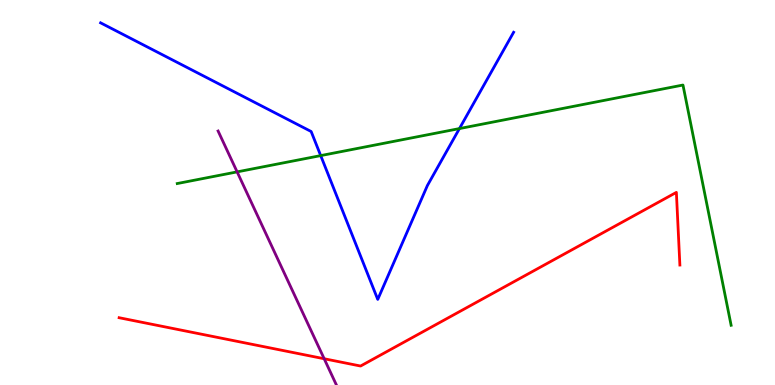[{'lines': ['blue', 'red'], 'intersections': []}, {'lines': ['green', 'red'], 'intersections': []}, {'lines': ['purple', 'red'], 'intersections': [{'x': 4.18, 'y': 0.682}]}, {'lines': ['blue', 'green'], 'intersections': [{'x': 4.14, 'y': 5.96}, {'x': 5.93, 'y': 6.66}]}, {'lines': ['blue', 'purple'], 'intersections': []}, {'lines': ['green', 'purple'], 'intersections': [{'x': 3.06, 'y': 5.54}]}]